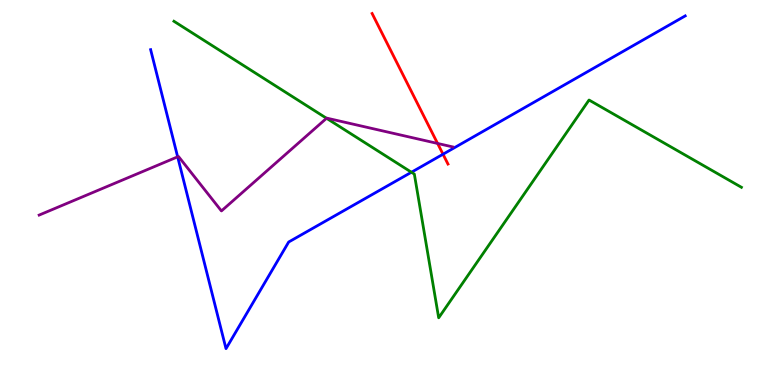[{'lines': ['blue', 'red'], 'intersections': [{'x': 5.72, 'y': 5.99}]}, {'lines': ['green', 'red'], 'intersections': []}, {'lines': ['purple', 'red'], 'intersections': [{'x': 5.65, 'y': 6.27}]}, {'lines': ['blue', 'green'], 'intersections': [{'x': 5.31, 'y': 5.53}]}, {'lines': ['blue', 'purple'], 'intersections': [{'x': 2.29, 'y': 5.93}]}, {'lines': ['green', 'purple'], 'intersections': [{'x': 4.21, 'y': 6.93}]}]